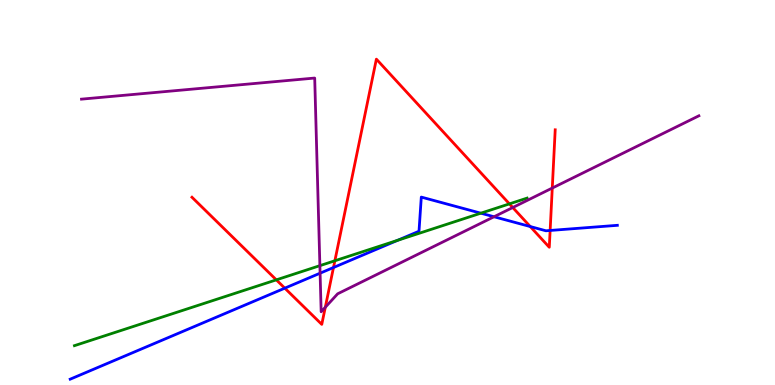[{'lines': ['blue', 'red'], 'intersections': [{'x': 3.67, 'y': 2.52}, {'x': 4.3, 'y': 3.05}, {'x': 6.84, 'y': 4.12}, {'x': 7.1, 'y': 4.01}]}, {'lines': ['green', 'red'], 'intersections': [{'x': 3.57, 'y': 2.73}, {'x': 4.32, 'y': 3.23}, {'x': 6.57, 'y': 4.7}]}, {'lines': ['purple', 'red'], 'intersections': [{'x': 4.2, 'y': 2.02}, {'x': 6.62, 'y': 4.61}, {'x': 7.13, 'y': 5.12}]}, {'lines': ['blue', 'green'], 'intersections': [{'x': 5.13, 'y': 3.76}, {'x': 6.2, 'y': 4.46}]}, {'lines': ['blue', 'purple'], 'intersections': [{'x': 4.13, 'y': 2.9}, {'x': 6.37, 'y': 4.37}]}, {'lines': ['green', 'purple'], 'intersections': [{'x': 4.13, 'y': 3.1}]}]